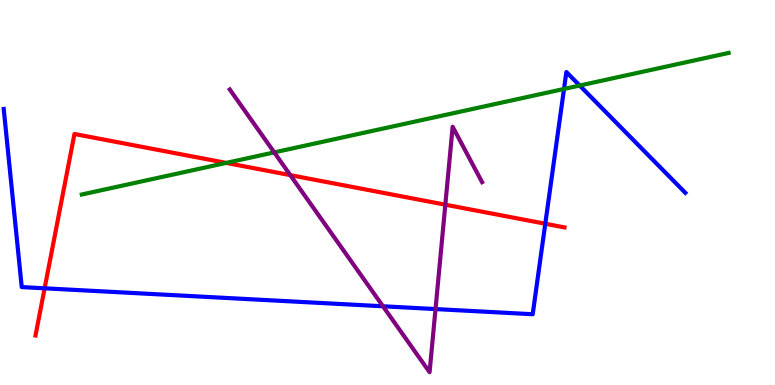[{'lines': ['blue', 'red'], 'intersections': [{'x': 0.576, 'y': 2.51}, {'x': 7.04, 'y': 4.19}]}, {'lines': ['green', 'red'], 'intersections': [{'x': 2.92, 'y': 5.77}]}, {'lines': ['purple', 'red'], 'intersections': [{'x': 3.75, 'y': 5.45}, {'x': 5.75, 'y': 4.68}]}, {'lines': ['blue', 'green'], 'intersections': [{'x': 7.28, 'y': 7.69}, {'x': 7.48, 'y': 7.78}]}, {'lines': ['blue', 'purple'], 'intersections': [{'x': 4.94, 'y': 2.04}, {'x': 5.62, 'y': 1.97}]}, {'lines': ['green', 'purple'], 'intersections': [{'x': 3.54, 'y': 6.04}]}]